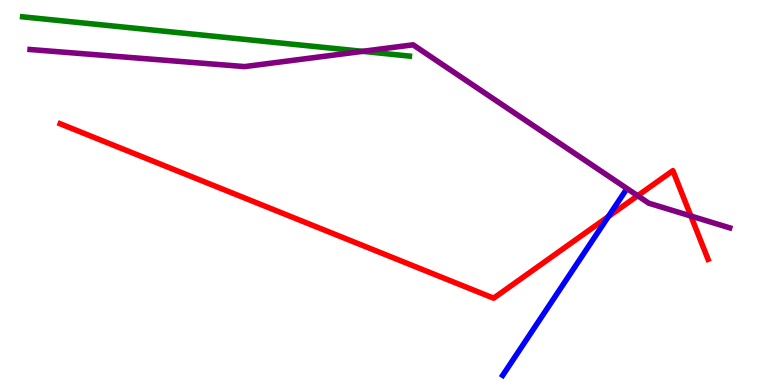[{'lines': ['blue', 'red'], 'intersections': [{'x': 7.85, 'y': 4.37}]}, {'lines': ['green', 'red'], 'intersections': []}, {'lines': ['purple', 'red'], 'intersections': [{'x': 8.23, 'y': 4.92}, {'x': 8.91, 'y': 4.39}]}, {'lines': ['blue', 'green'], 'intersections': []}, {'lines': ['blue', 'purple'], 'intersections': []}, {'lines': ['green', 'purple'], 'intersections': [{'x': 4.68, 'y': 8.67}]}]